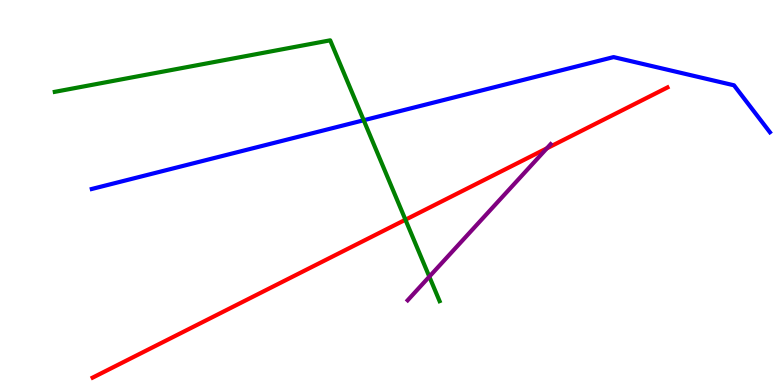[{'lines': ['blue', 'red'], 'intersections': []}, {'lines': ['green', 'red'], 'intersections': [{'x': 5.23, 'y': 4.29}]}, {'lines': ['purple', 'red'], 'intersections': [{'x': 7.06, 'y': 6.15}]}, {'lines': ['blue', 'green'], 'intersections': [{'x': 4.69, 'y': 6.88}]}, {'lines': ['blue', 'purple'], 'intersections': []}, {'lines': ['green', 'purple'], 'intersections': [{'x': 5.54, 'y': 2.81}]}]